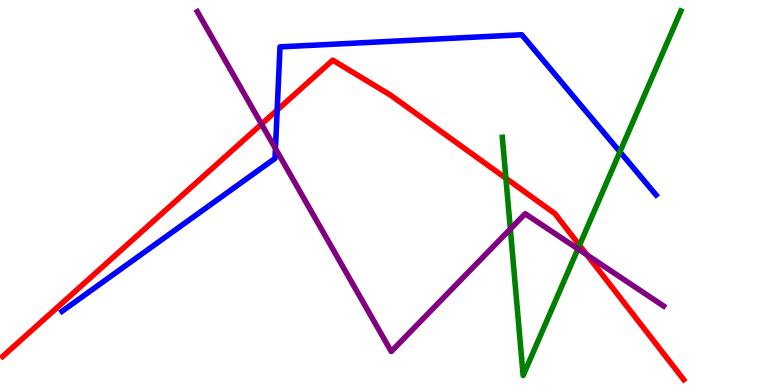[{'lines': ['blue', 'red'], 'intersections': [{'x': 3.58, 'y': 7.14}]}, {'lines': ['green', 'red'], 'intersections': [{'x': 6.53, 'y': 5.37}, {'x': 7.48, 'y': 3.63}]}, {'lines': ['purple', 'red'], 'intersections': [{'x': 3.37, 'y': 6.78}, {'x': 7.57, 'y': 3.38}]}, {'lines': ['blue', 'green'], 'intersections': [{'x': 8.0, 'y': 6.06}]}, {'lines': ['blue', 'purple'], 'intersections': [{'x': 3.55, 'y': 6.14}]}, {'lines': ['green', 'purple'], 'intersections': [{'x': 6.58, 'y': 4.05}, {'x': 7.46, 'y': 3.54}]}]